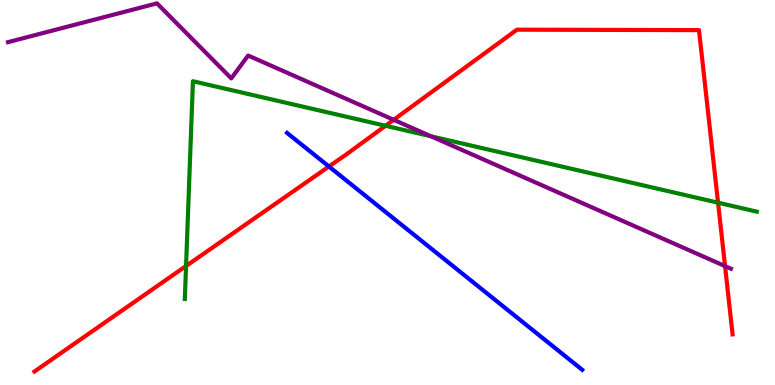[{'lines': ['blue', 'red'], 'intersections': [{'x': 4.24, 'y': 5.67}]}, {'lines': ['green', 'red'], 'intersections': [{'x': 2.4, 'y': 3.09}, {'x': 4.97, 'y': 6.73}, {'x': 9.27, 'y': 4.74}]}, {'lines': ['purple', 'red'], 'intersections': [{'x': 5.08, 'y': 6.89}, {'x': 9.36, 'y': 3.09}]}, {'lines': ['blue', 'green'], 'intersections': []}, {'lines': ['blue', 'purple'], 'intersections': []}, {'lines': ['green', 'purple'], 'intersections': [{'x': 5.56, 'y': 6.46}]}]